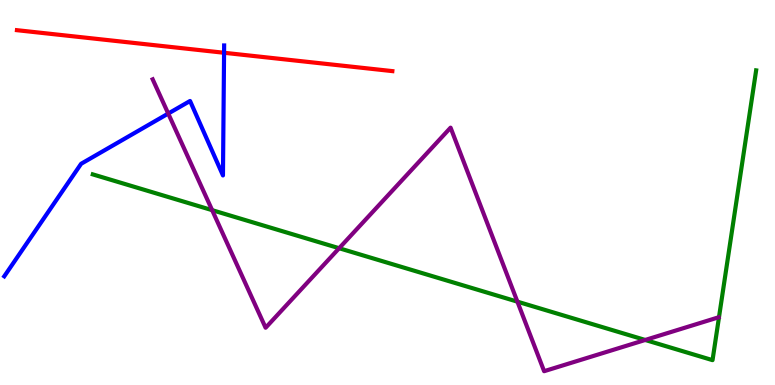[{'lines': ['blue', 'red'], 'intersections': [{'x': 2.89, 'y': 8.63}]}, {'lines': ['green', 'red'], 'intersections': []}, {'lines': ['purple', 'red'], 'intersections': []}, {'lines': ['blue', 'green'], 'intersections': []}, {'lines': ['blue', 'purple'], 'intersections': [{'x': 2.17, 'y': 7.05}]}, {'lines': ['green', 'purple'], 'intersections': [{'x': 2.74, 'y': 4.54}, {'x': 4.38, 'y': 3.55}, {'x': 6.68, 'y': 2.16}, {'x': 8.33, 'y': 1.17}]}]